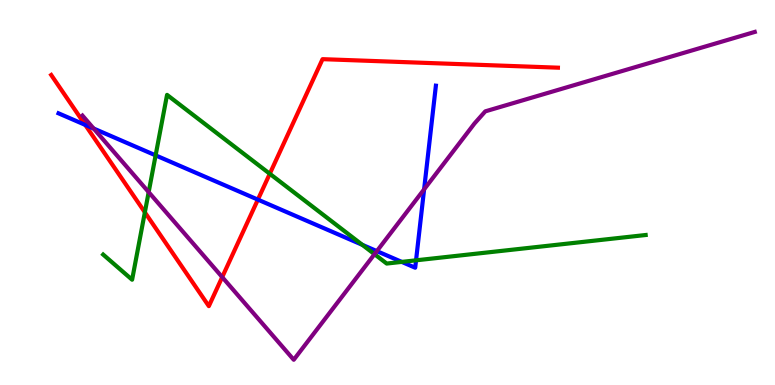[{'lines': ['blue', 'red'], 'intersections': [{'x': 1.1, 'y': 6.76}, {'x': 3.33, 'y': 4.82}]}, {'lines': ['green', 'red'], 'intersections': [{'x': 1.87, 'y': 4.49}, {'x': 3.48, 'y': 5.49}]}, {'lines': ['purple', 'red'], 'intersections': [{'x': 2.87, 'y': 2.8}]}, {'lines': ['blue', 'green'], 'intersections': [{'x': 2.01, 'y': 5.96}, {'x': 4.67, 'y': 3.64}, {'x': 5.18, 'y': 3.2}, {'x': 5.37, 'y': 3.24}]}, {'lines': ['blue', 'purple'], 'intersections': [{'x': 1.21, 'y': 6.66}, {'x': 4.86, 'y': 3.48}, {'x': 5.47, 'y': 5.08}]}, {'lines': ['green', 'purple'], 'intersections': [{'x': 1.92, 'y': 5.01}, {'x': 4.83, 'y': 3.4}]}]